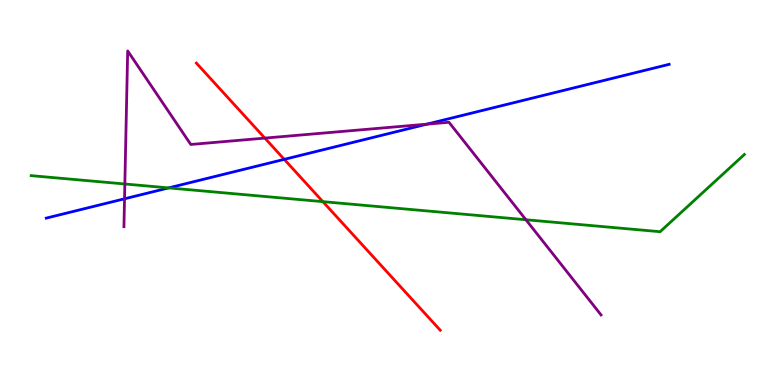[{'lines': ['blue', 'red'], 'intersections': [{'x': 3.67, 'y': 5.86}]}, {'lines': ['green', 'red'], 'intersections': [{'x': 4.17, 'y': 4.76}]}, {'lines': ['purple', 'red'], 'intersections': [{'x': 3.42, 'y': 6.41}]}, {'lines': ['blue', 'green'], 'intersections': [{'x': 2.18, 'y': 5.12}]}, {'lines': ['blue', 'purple'], 'intersections': [{'x': 1.61, 'y': 4.84}, {'x': 5.51, 'y': 6.77}]}, {'lines': ['green', 'purple'], 'intersections': [{'x': 1.61, 'y': 5.22}, {'x': 6.79, 'y': 4.29}]}]